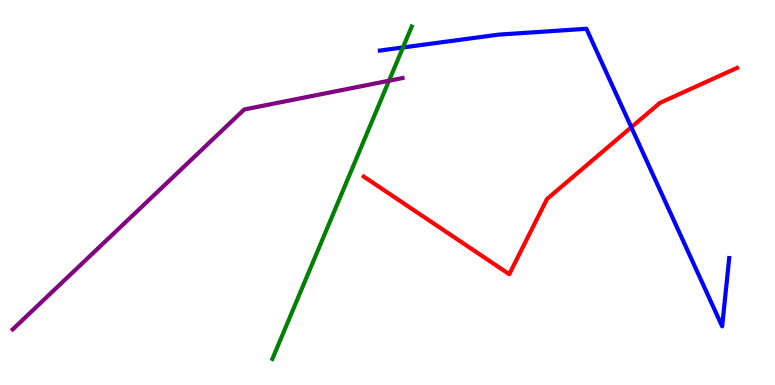[{'lines': ['blue', 'red'], 'intersections': [{'x': 8.15, 'y': 6.7}]}, {'lines': ['green', 'red'], 'intersections': []}, {'lines': ['purple', 'red'], 'intersections': []}, {'lines': ['blue', 'green'], 'intersections': [{'x': 5.2, 'y': 8.77}]}, {'lines': ['blue', 'purple'], 'intersections': []}, {'lines': ['green', 'purple'], 'intersections': [{'x': 5.02, 'y': 7.9}]}]